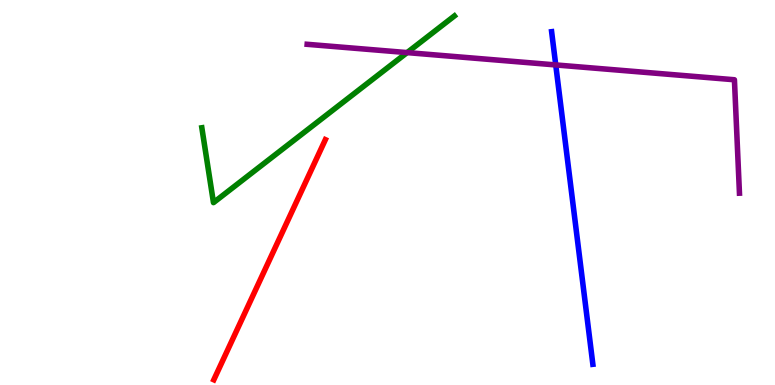[{'lines': ['blue', 'red'], 'intersections': []}, {'lines': ['green', 'red'], 'intersections': []}, {'lines': ['purple', 'red'], 'intersections': []}, {'lines': ['blue', 'green'], 'intersections': []}, {'lines': ['blue', 'purple'], 'intersections': [{'x': 7.17, 'y': 8.31}]}, {'lines': ['green', 'purple'], 'intersections': [{'x': 5.25, 'y': 8.63}]}]